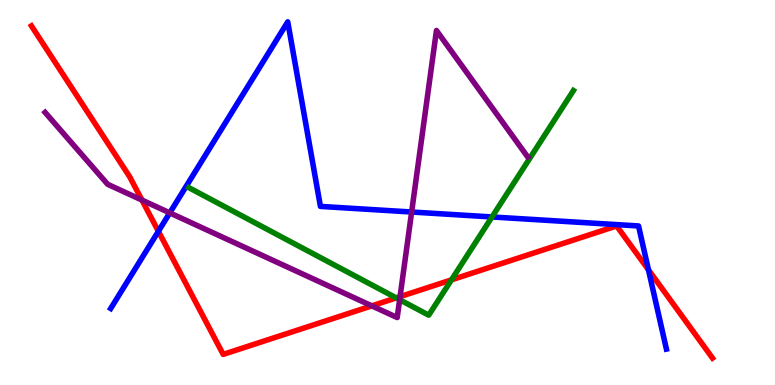[{'lines': ['blue', 'red'], 'intersections': [{'x': 2.04, 'y': 3.99}, {'x': 8.37, 'y': 2.99}]}, {'lines': ['green', 'red'], 'intersections': [{'x': 5.11, 'y': 2.26}, {'x': 5.83, 'y': 2.73}]}, {'lines': ['purple', 'red'], 'intersections': [{'x': 1.83, 'y': 4.8}, {'x': 4.8, 'y': 2.06}, {'x': 5.16, 'y': 2.3}]}, {'lines': ['blue', 'green'], 'intersections': [{'x': 6.35, 'y': 4.36}]}, {'lines': ['blue', 'purple'], 'intersections': [{'x': 2.19, 'y': 4.47}, {'x': 5.31, 'y': 4.49}]}, {'lines': ['green', 'purple'], 'intersections': [{'x': 5.16, 'y': 2.22}]}]